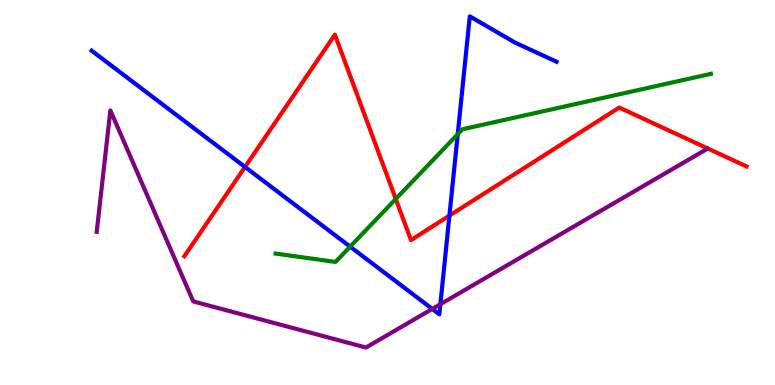[{'lines': ['blue', 'red'], 'intersections': [{'x': 3.16, 'y': 5.66}, {'x': 5.8, 'y': 4.4}]}, {'lines': ['green', 'red'], 'intersections': [{'x': 5.11, 'y': 4.83}]}, {'lines': ['purple', 'red'], 'intersections': []}, {'lines': ['blue', 'green'], 'intersections': [{'x': 4.52, 'y': 3.59}, {'x': 5.91, 'y': 6.51}]}, {'lines': ['blue', 'purple'], 'intersections': [{'x': 5.58, 'y': 1.98}, {'x': 5.68, 'y': 2.1}]}, {'lines': ['green', 'purple'], 'intersections': []}]